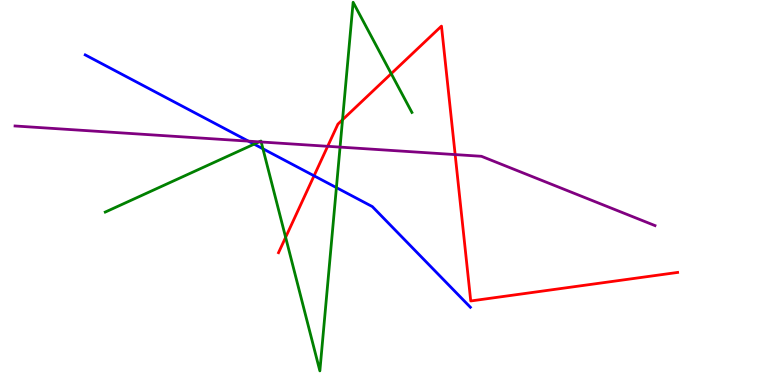[{'lines': ['blue', 'red'], 'intersections': [{'x': 4.05, 'y': 5.43}]}, {'lines': ['green', 'red'], 'intersections': [{'x': 3.69, 'y': 3.84}, {'x': 4.42, 'y': 6.89}, {'x': 5.05, 'y': 8.09}]}, {'lines': ['purple', 'red'], 'intersections': [{'x': 4.23, 'y': 6.2}, {'x': 5.87, 'y': 5.98}]}, {'lines': ['blue', 'green'], 'intersections': [{'x': 3.28, 'y': 6.26}, {'x': 3.39, 'y': 6.14}, {'x': 4.34, 'y': 5.13}]}, {'lines': ['blue', 'purple'], 'intersections': [{'x': 3.21, 'y': 6.33}]}, {'lines': ['green', 'purple'], 'intersections': [{'x': 3.34, 'y': 6.32}, {'x': 3.37, 'y': 6.31}, {'x': 4.39, 'y': 6.18}]}]